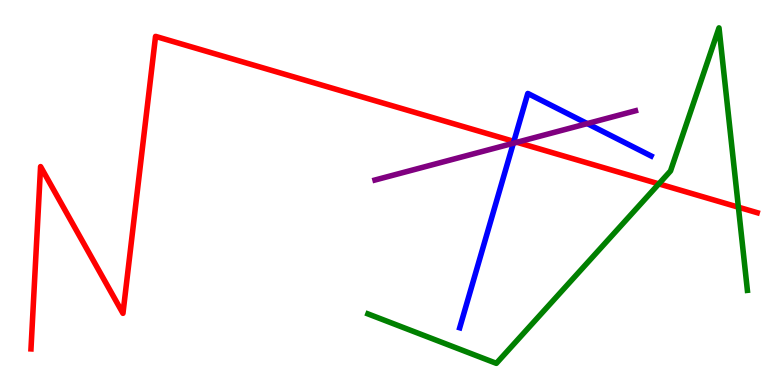[{'lines': ['blue', 'red'], 'intersections': [{'x': 6.63, 'y': 6.33}]}, {'lines': ['green', 'red'], 'intersections': [{'x': 8.5, 'y': 5.22}, {'x': 9.53, 'y': 4.62}]}, {'lines': ['purple', 'red'], 'intersections': [{'x': 6.67, 'y': 6.3}]}, {'lines': ['blue', 'green'], 'intersections': []}, {'lines': ['blue', 'purple'], 'intersections': [{'x': 6.62, 'y': 6.28}, {'x': 7.58, 'y': 6.79}]}, {'lines': ['green', 'purple'], 'intersections': []}]